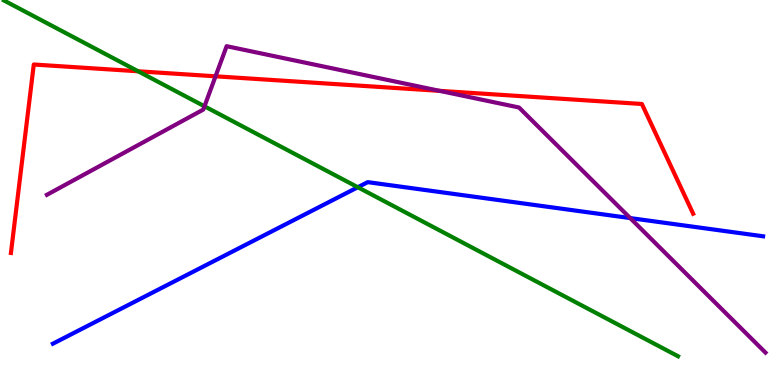[{'lines': ['blue', 'red'], 'intersections': []}, {'lines': ['green', 'red'], 'intersections': [{'x': 1.78, 'y': 8.15}]}, {'lines': ['purple', 'red'], 'intersections': [{'x': 2.78, 'y': 8.02}, {'x': 5.67, 'y': 7.64}]}, {'lines': ['blue', 'green'], 'intersections': [{'x': 4.62, 'y': 5.14}]}, {'lines': ['blue', 'purple'], 'intersections': [{'x': 8.13, 'y': 4.34}]}, {'lines': ['green', 'purple'], 'intersections': [{'x': 2.64, 'y': 7.24}]}]